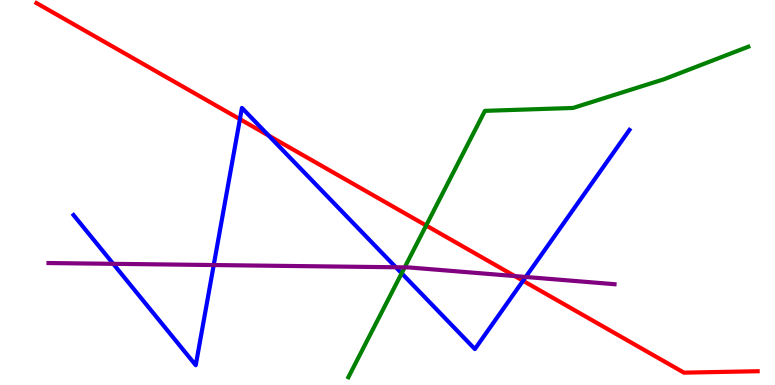[{'lines': ['blue', 'red'], 'intersections': [{'x': 3.1, 'y': 6.9}, {'x': 3.47, 'y': 6.48}, {'x': 6.75, 'y': 2.71}]}, {'lines': ['green', 'red'], 'intersections': [{'x': 5.5, 'y': 4.14}]}, {'lines': ['purple', 'red'], 'intersections': [{'x': 6.64, 'y': 2.83}]}, {'lines': ['blue', 'green'], 'intersections': [{'x': 5.18, 'y': 2.9}]}, {'lines': ['blue', 'purple'], 'intersections': [{'x': 1.46, 'y': 3.15}, {'x': 2.76, 'y': 3.12}, {'x': 5.11, 'y': 3.06}, {'x': 6.78, 'y': 2.81}]}, {'lines': ['green', 'purple'], 'intersections': [{'x': 5.22, 'y': 3.06}]}]